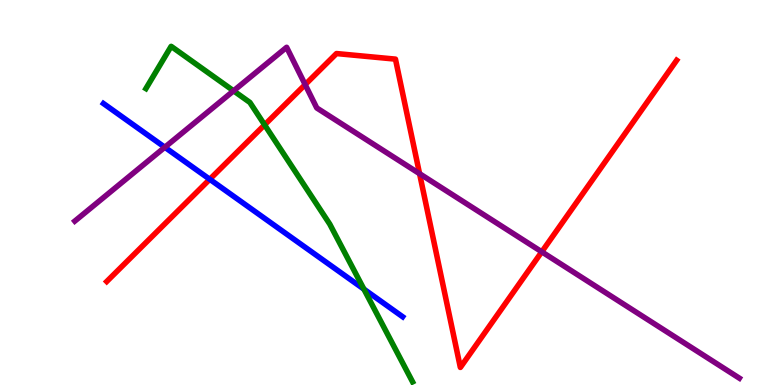[{'lines': ['blue', 'red'], 'intersections': [{'x': 2.71, 'y': 5.34}]}, {'lines': ['green', 'red'], 'intersections': [{'x': 3.41, 'y': 6.76}]}, {'lines': ['purple', 'red'], 'intersections': [{'x': 3.94, 'y': 7.8}, {'x': 5.41, 'y': 5.49}, {'x': 6.99, 'y': 3.46}]}, {'lines': ['blue', 'green'], 'intersections': [{'x': 4.7, 'y': 2.49}]}, {'lines': ['blue', 'purple'], 'intersections': [{'x': 2.13, 'y': 6.18}]}, {'lines': ['green', 'purple'], 'intersections': [{'x': 3.01, 'y': 7.64}]}]